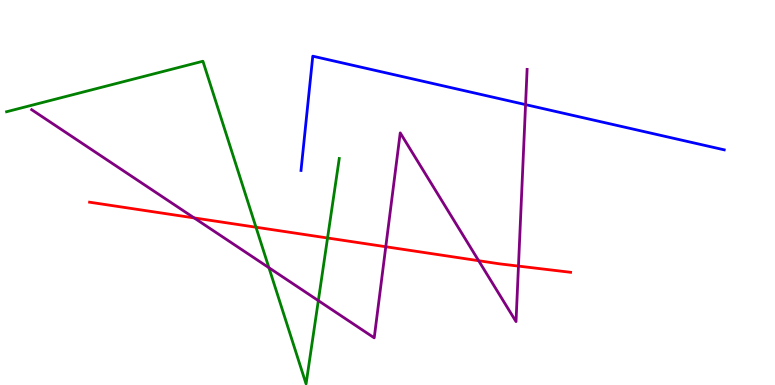[{'lines': ['blue', 'red'], 'intersections': []}, {'lines': ['green', 'red'], 'intersections': [{'x': 3.3, 'y': 4.1}, {'x': 4.23, 'y': 3.82}]}, {'lines': ['purple', 'red'], 'intersections': [{'x': 2.51, 'y': 4.34}, {'x': 4.98, 'y': 3.59}, {'x': 6.18, 'y': 3.23}, {'x': 6.69, 'y': 3.09}]}, {'lines': ['blue', 'green'], 'intersections': []}, {'lines': ['blue', 'purple'], 'intersections': [{'x': 6.78, 'y': 7.28}]}, {'lines': ['green', 'purple'], 'intersections': [{'x': 3.47, 'y': 3.05}, {'x': 4.11, 'y': 2.19}]}]